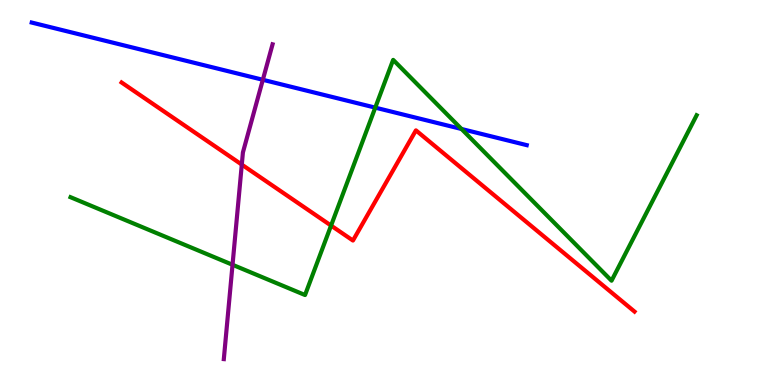[{'lines': ['blue', 'red'], 'intersections': []}, {'lines': ['green', 'red'], 'intersections': [{'x': 4.27, 'y': 4.14}]}, {'lines': ['purple', 'red'], 'intersections': [{'x': 3.12, 'y': 5.72}]}, {'lines': ['blue', 'green'], 'intersections': [{'x': 4.84, 'y': 7.2}, {'x': 5.96, 'y': 6.65}]}, {'lines': ['blue', 'purple'], 'intersections': [{'x': 3.39, 'y': 7.93}]}, {'lines': ['green', 'purple'], 'intersections': [{'x': 3.0, 'y': 3.12}]}]